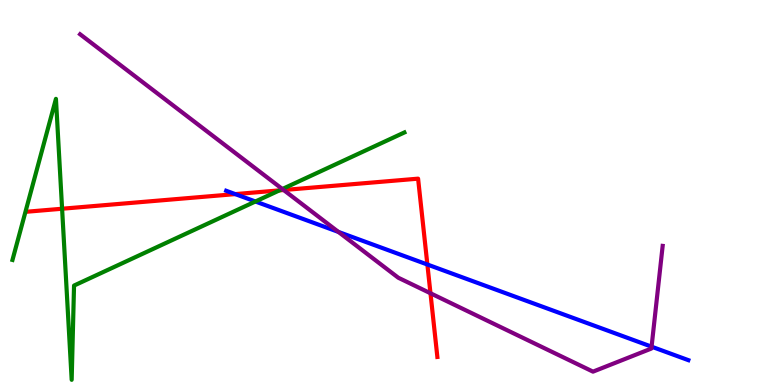[{'lines': ['blue', 'red'], 'intersections': [{'x': 3.04, 'y': 4.96}, {'x': 5.51, 'y': 3.13}]}, {'lines': ['green', 'red'], 'intersections': [{'x': 0.801, 'y': 4.58}, {'x': 3.61, 'y': 5.06}]}, {'lines': ['purple', 'red'], 'intersections': [{'x': 3.66, 'y': 5.06}, {'x': 5.55, 'y': 2.38}]}, {'lines': ['blue', 'green'], 'intersections': [{'x': 3.3, 'y': 4.77}]}, {'lines': ['blue', 'purple'], 'intersections': [{'x': 4.37, 'y': 3.98}, {'x': 8.41, 'y': 0.995}]}, {'lines': ['green', 'purple'], 'intersections': [{'x': 3.64, 'y': 5.09}]}]